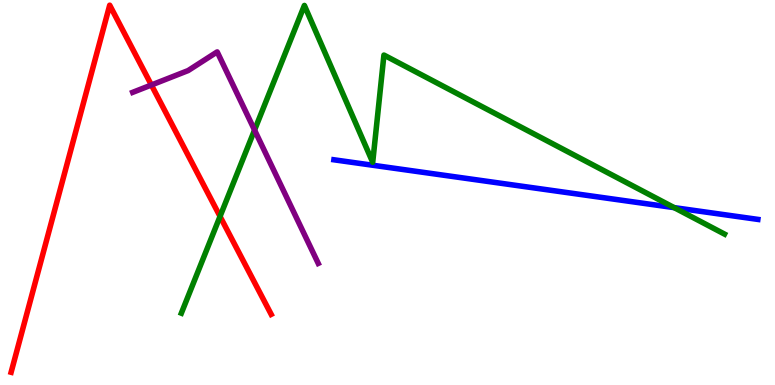[{'lines': ['blue', 'red'], 'intersections': []}, {'lines': ['green', 'red'], 'intersections': [{'x': 2.84, 'y': 4.38}]}, {'lines': ['purple', 'red'], 'intersections': [{'x': 1.95, 'y': 7.79}]}, {'lines': ['blue', 'green'], 'intersections': [{'x': 8.7, 'y': 4.61}]}, {'lines': ['blue', 'purple'], 'intersections': []}, {'lines': ['green', 'purple'], 'intersections': [{'x': 3.28, 'y': 6.62}]}]